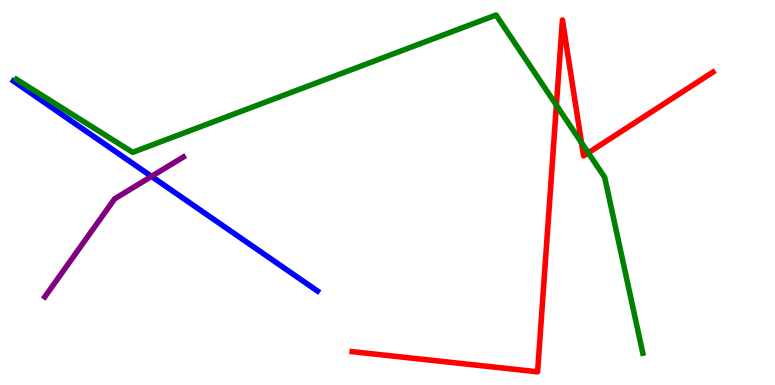[{'lines': ['blue', 'red'], 'intersections': []}, {'lines': ['green', 'red'], 'intersections': [{'x': 7.18, 'y': 7.27}, {'x': 7.5, 'y': 6.29}, {'x': 7.59, 'y': 6.03}]}, {'lines': ['purple', 'red'], 'intersections': []}, {'lines': ['blue', 'green'], 'intersections': []}, {'lines': ['blue', 'purple'], 'intersections': [{'x': 1.95, 'y': 5.42}]}, {'lines': ['green', 'purple'], 'intersections': []}]